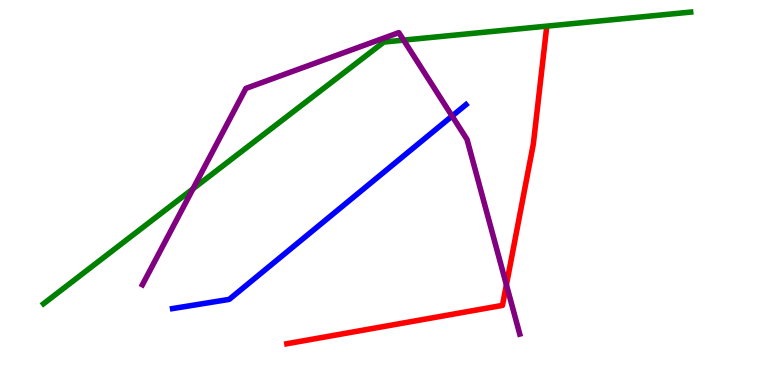[{'lines': ['blue', 'red'], 'intersections': []}, {'lines': ['green', 'red'], 'intersections': []}, {'lines': ['purple', 'red'], 'intersections': [{'x': 6.53, 'y': 2.6}]}, {'lines': ['blue', 'green'], 'intersections': []}, {'lines': ['blue', 'purple'], 'intersections': [{'x': 5.83, 'y': 6.99}]}, {'lines': ['green', 'purple'], 'intersections': [{'x': 2.49, 'y': 5.1}, {'x': 5.21, 'y': 8.96}]}]